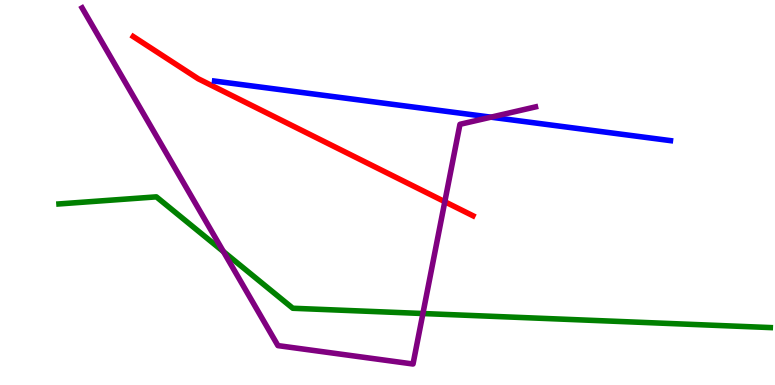[{'lines': ['blue', 'red'], 'intersections': []}, {'lines': ['green', 'red'], 'intersections': []}, {'lines': ['purple', 'red'], 'intersections': [{'x': 5.74, 'y': 4.76}]}, {'lines': ['blue', 'green'], 'intersections': []}, {'lines': ['blue', 'purple'], 'intersections': [{'x': 6.33, 'y': 6.96}]}, {'lines': ['green', 'purple'], 'intersections': [{'x': 2.88, 'y': 3.46}, {'x': 5.46, 'y': 1.86}]}]